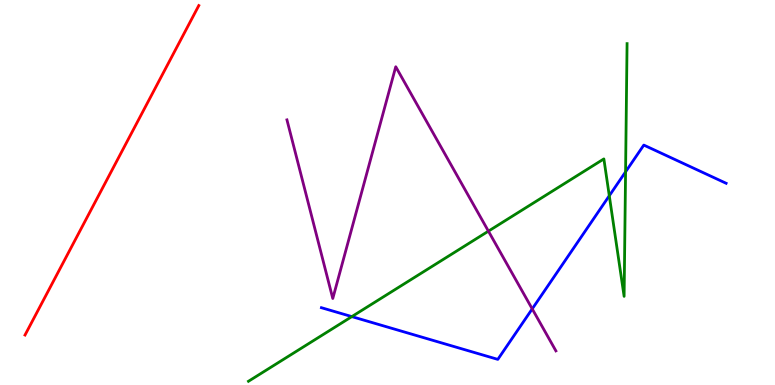[{'lines': ['blue', 'red'], 'intersections': []}, {'lines': ['green', 'red'], 'intersections': []}, {'lines': ['purple', 'red'], 'intersections': []}, {'lines': ['blue', 'green'], 'intersections': [{'x': 4.54, 'y': 1.78}, {'x': 7.86, 'y': 4.92}, {'x': 8.07, 'y': 5.54}]}, {'lines': ['blue', 'purple'], 'intersections': [{'x': 6.87, 'y': 1.98}]}, {'lines': ['green', 'purple'], 'intersections': [{'x': 6.3, 'y': 4.0}]}]